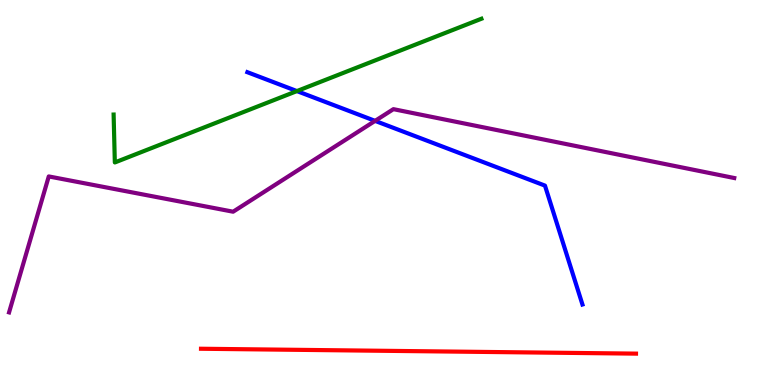[{'lines': ['blue', 'red'], 'intersections': []}, {'lines': ['green', 'red'], 'intersections': []}, {'lines': ['purple', 'red'], 'intersections': []}, {'lines': ['blue', 'green'], 'intersections': [{'x': 3.83, 'y': 7.63}]}, {'lines': ['blue', 'purple'], 'intersections': [{'x': 4.84, 'y': 6.86}]}, {'lines': ['green', 'purple'], 'intersections': []}]